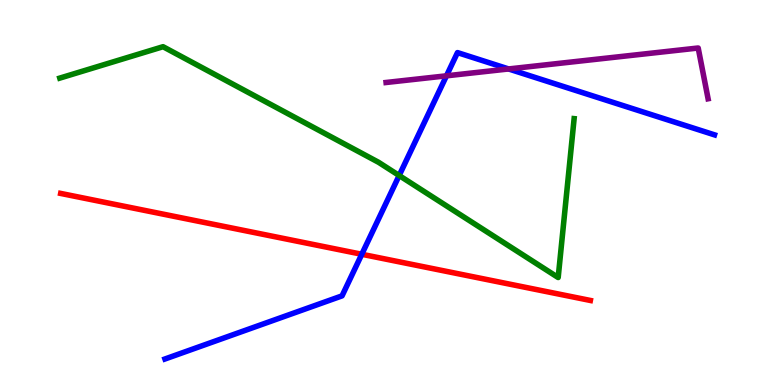[{'lines': ['blue', 'red'], 'intersections': [{'x': 4.67, 'y': 3.4}]}, {'lines': ['green', 'red'], 'intersections': []}, {'lines': ['purple', 'red'], 'intersections': []}, {'lines': ['blue', 'green'], 'intersections': [{'x': 5.15, 'y': 5.44}]}, {'lines': ['blue', 'purple'], 'intersections': [{'x': 5.76, 'y': 8.03}, {'x': 6.56, 'y': 8.21}]}, {'lines': ['green', 'purple'], 'intersections': []}]